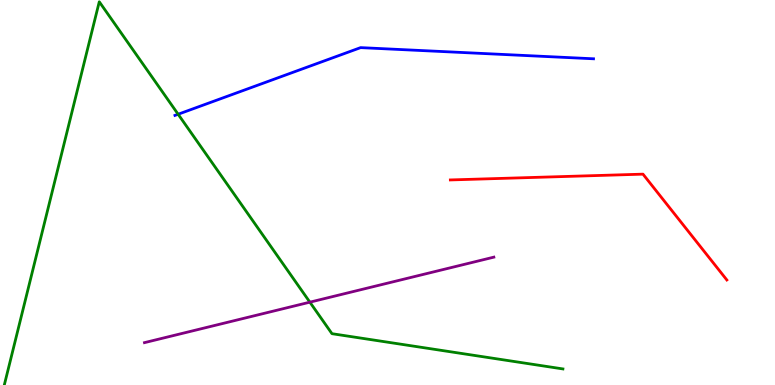[{'lines': ['blue', 'red'], 'intersections': []}, {'lines': ['green', 'red'], 'intersections': []}, {'lines': ['purple', 'red'], 'intersections': []}, {'lines': ['blue', 'green'], 'intersections': [{'x': 2.3, 'y': 7.03}]}, {'lines': ['blue', 'purple'], 'intersections': []}, {'lines': ['green', 'purple'], 'intersections': [{'x': 4.0, 'y': 2.15}]}]